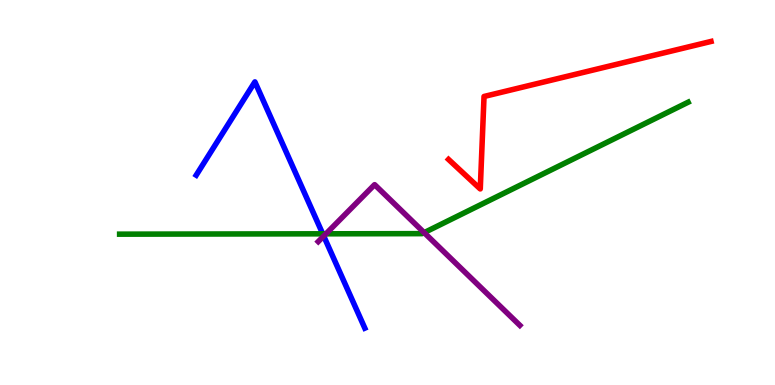[{'lines': ['blue', 'red'], 'intersections': []}, {'lines': ['green', 'red'], 'intersections': []}, {'lines': ['purple', 'red'], 'intersections': []}, {'lines': ['blue', 'green'], 'intersections': [{'x': 4.16, 'y': 3.93}]}, {'lines': ['blue', 'purple'], 'intersections': [{'x': 4.18, 'y': 3.87}]}, {'lines': ['green', 'purple'], 'intersections': [{'x': 4.21, 'y': 3.93}, {'x': 5.47, 'y': 3.96}]}]